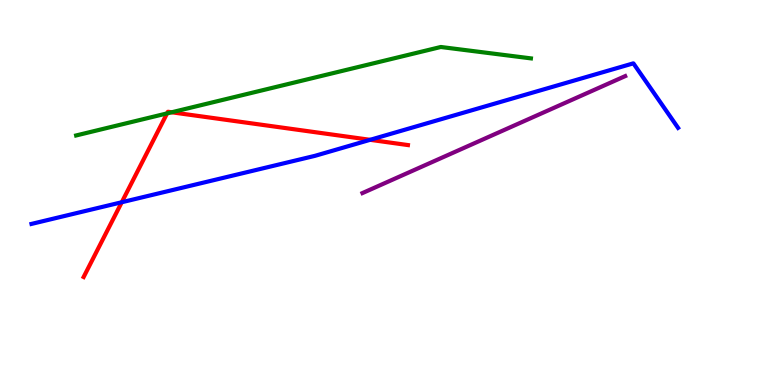[{'lines': ['blue', 'red'], 'intersections': [{'x': 1.57, 'y': 4.75}, {'x': 4.78, 'y': 6.37}]}, {'lines': ['green', 'red'], 'intersections': [{'x': 2.16, 'y': 7.05}, {'x': 2.22, 'y': 7.08}]}, {'lines': ['purple', 'red'], 'intersections': []}, {'lines': ['blue', 'green'], 'intersections': []}, {'lines': ['blue', 'purple'], 'intersections': []}, {'lines': ['green', 'purple'], 'intersections': []}]